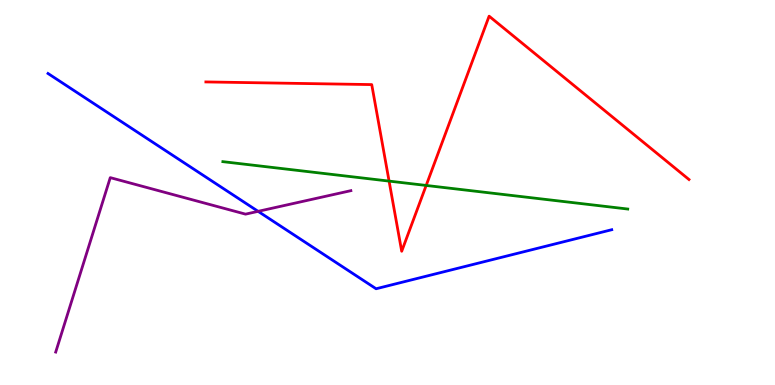[{'lines': ['blue', 'red'], 'intersections': []}, {'lines': ['green', 'red'], 'intersections': [{'x': 5.02, 'y': 5.3}, {'x': 5.5, 'y': 5.18}]}, {'lines': ['purple', 'red'], 'intersections': []}, {'lines': ['blue', 'green'], 'intersections': []}, {'lines': ['blue', 'purple'], 'intersections': [{'x': 3.33, 'y': 4.51}]}, {'lines': ['green', 'purple'], 'intersections': []}]